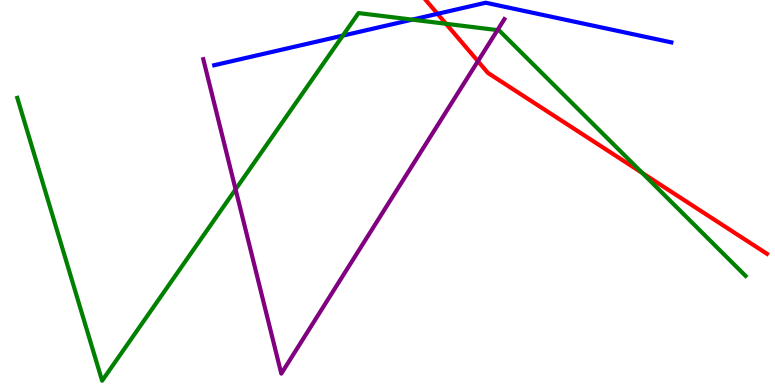[{'lines': ['blue', 'red'], 'intersections': [{'x': 5.65, 'y': 9.64}]}, {'lines': ['green', 'red'], 'intersections': [{'x': 5.76, 'y': 9.38}, {'x': 8.29, 'y': 5.51}]}, {'lines': ['purple', 'red'], 'intersections': [{'x': 6.17, 'y': 8.41}]}, {'lines': ['blue', 'green'], 'intersections': [{'x': 4.42, 'y': 9.07}, {'x': 5.32, 'y': 9.49}]}, {'lines': ['blue', 'purple'], 'intersections': []}, {'lines': ['green', 'purple'], 'intersections': [{'x': 3.04, 'y': 5.08}, {'x': 6.42, 'y': 9.22}]}]